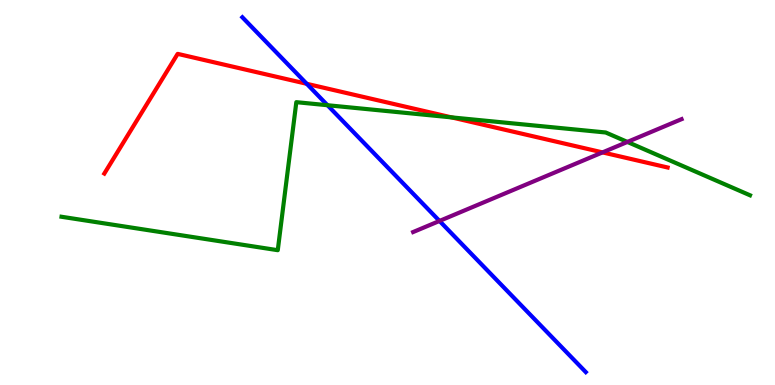[{'lines': ['blue', 'red'], 'intersections': [{'x': 3.96, 'y': 7.82}]}, {'lines': ['green', 'red'], 'intersections': [{'x': 5.83, 'y': 6.95}]}, {'lines': ['purple', 'red'], 'intersections': [{'x': 7.77, 'y': 6.04}]}, {'lines': ['blue', 'green'], 'intersections': [{'x': 4.23, 'y': 7.27}]}, {'lines': ['blue', 'purple'], 'intersections': [{'x': 5.67, 'y': 4.26}]}, {'lines': ['green', 'purple'], 'intersections': [{'x': 8.1, 'y': 6.31}]}]